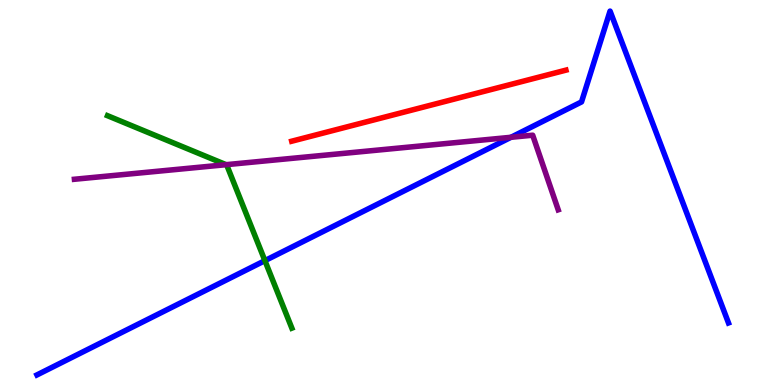[{'lines': ['blue', 'red'], 'intersections': []}, {'lines': ['green', 'red'], 'intersections': []}, {'lines': ['purple', 'red'], 'intersections': []}, {'lines': ['blue', 'green'], 'intersections': [{'x': 3.42, 'y': 3.23}]}, {'lines': ['blue', 'purple'], 'intersections': [{'x': 6.59, 'y': 6.43}]}, {'lines': ['green', 'purple'], 'intersections': [{'x': 2.92, 'y': 5.72}]}]